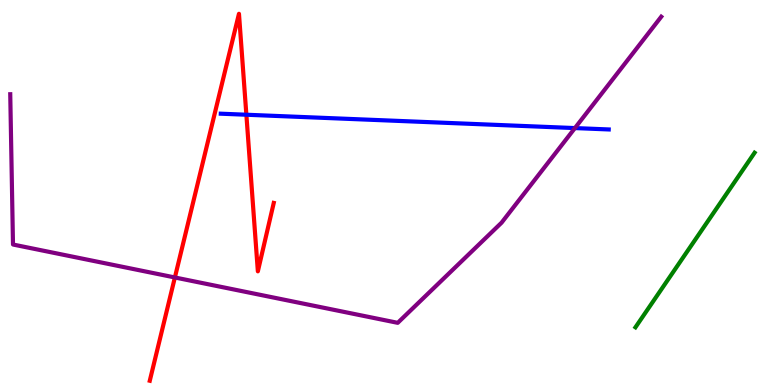[{'lines': ['blue', 'red'], 'intersections': [{'x': 3.18, 'y': 7.02}]}, {'lines': ['green', 'red'], 'intersections': []}, {'lines': ['purple', 'red'], 'intersections': [{'x': 2.26, 'y': 2.79}]}, {'lines': ['blue', 'green'], 'intersections': []}, {'lines': ['blue', 'purple'], 'intersections': [{'x': 7.42, 'y': 6.67}]}, {'lines': ['green', 'purple'], 'intersections': []}]